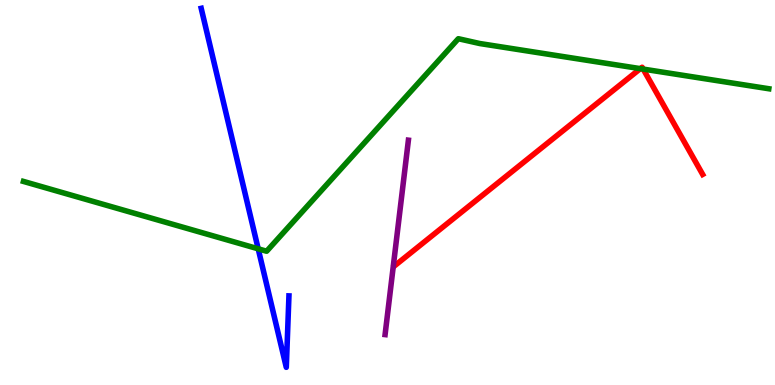[{'lines': ['blue', 'red'], 'intersections': []}, {'lines': ['green', 'red'], 'intersections': [{'x': 8.26, 'y': 8.22}, {'x': 8.3, 'y': 8.21}]}, {'lines': ['purple', 'red'], 'intersections': []}, {'lines': ['blue', 'green'], 'intersections': [{'x': 3.33, 'y': 3.54}]}, {'lines': ['blue', 'purple'], 'intersections': []}, {'lines': ['green', 'purple'], 'intersections': []}]